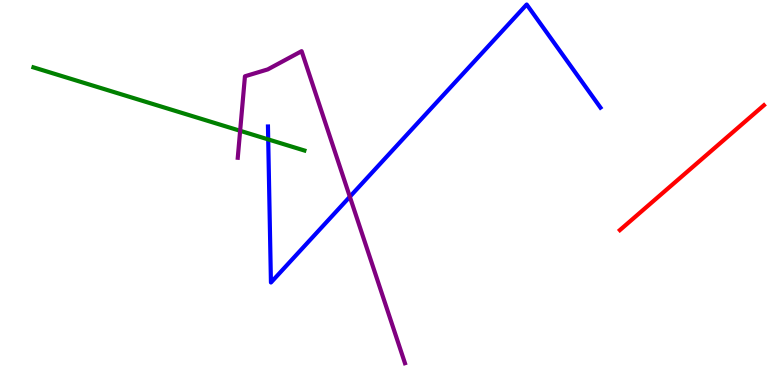[{'lines': ['blue', 'red'], 'intersections': []}, {'lines': ['green', 'red'], 'intersections': []}, {'lines': ['purple', 'red'], 'intersections': []}, {'lines': ['blue', 'green'], 'intersections': [{'x': 3.46, 'y': 6.38}]}, {'lines': ['blue', 'purple'], 'intersections': [{'x': 4.51, 'y': 4.89}]}, {'lines': ['green', 'purple'], 'intersections': [{'x': 3.1, 'y': 6.6}]}]